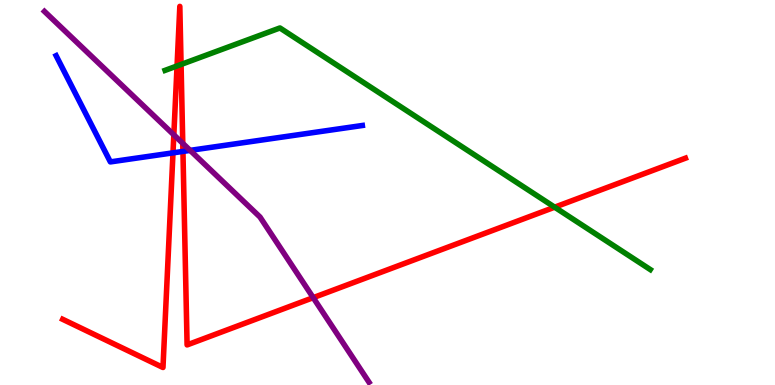[{'lines': ['blue', 'red'], 'intersections': [{'x': 2.23, 'y': 6.03}, {'x': 2.36, 'y': 6.07}]}, {'lines': ['green', 'red'], 'intersections': [{'x': 2.28, 'y': 8.29}, {'x': 2.34, 'y': 8.33}, {'x': 7.16, 'y': 4.62}]}, {'lines': ['purple', 'red'], 'intersections': [{'x': 2.24, 'y': 6.5}, {'x': 2.36, 'y': 6.28}, {'x': 4.04, 'y': 2.27}]}, {'lines': ['blue', 'green'], 'intersections': []}, {'lines': ['blue', 'purple'], 'intersections': [{'x': 2.45, 'y': 6.09}]}, {'lines': ['green', 'purple'], 'intersections': []}]